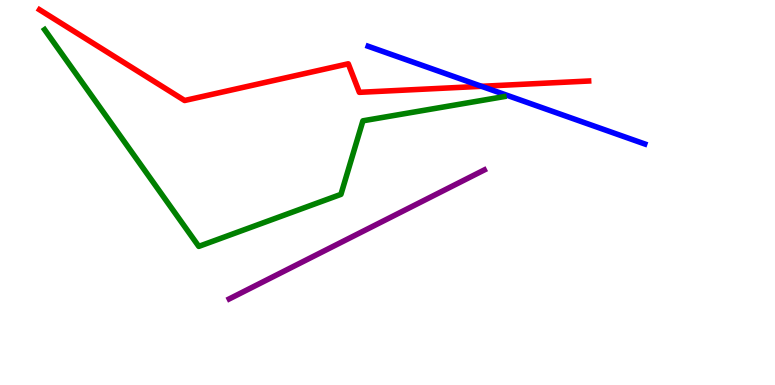[{'lines': ['blue', 'red'], 'intersections': [{'x': 6.21, 'y': 7.76}]}, {'lines': ['green', 'red'], 'intersections': []}, {'lines': ['purple', 'red'], 'intersections': []}, {'lines': ['blue', 'green'], 'intersections': []}, {'lines': ['blue', 'purple'], 'intersections': []}, {'lines': ['green', 'purple'], 'intersections': []}]